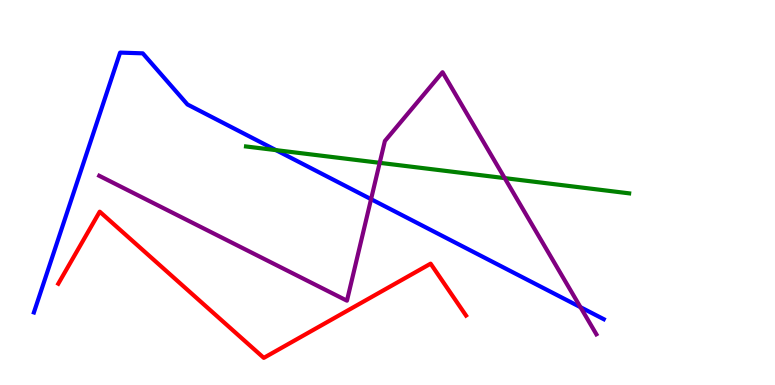[{'lines': ['blue', 'red'], 'intersections': []}, {'lines': ['green', 'red'], 'intersections': []}, {'lines': ['purple', 'red'], 'intersections': []}, {'lines': ['blue', 'green'], 'intersections': [{'x': 3.56, 'y': 6.1}]}, {'lines': ['blue', 'purple'], 'intersections': [{'x': 4.79, 'y': 4.83}, {'x': 7.49, 'y': 2.02}]}, {'lines': ['green', 'purple'], 'intersections': [{'x': 4.9, 'y': 5.77}, {'x': 6.51, 'y': 5.37}]}]